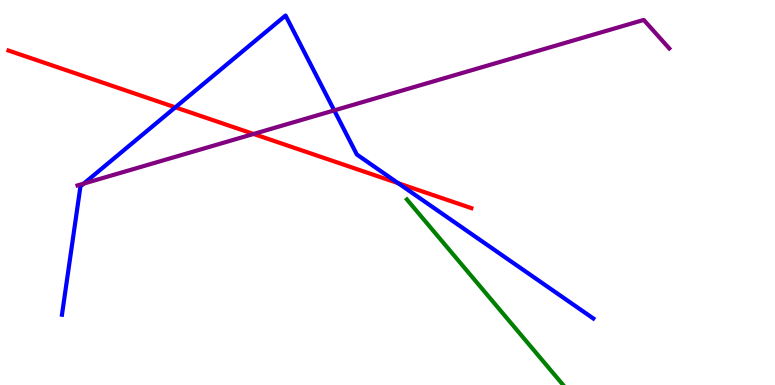[{'lines': ['blue', 'red'], 'intersections': [{'x': 2.26, 'y': 7.21}, {'x': 5.14, 'y': 5.24}]}, {'lines': ['green', 'red'], 'intersections': []}, {'lines': ['purple', 'red'], 'intersections': [{'x': 3.27, 'y': 6.52}]}, {'lines': ['blue', 'green'], 'intersections': []}, {'lines': ['blue', 'purple'], 'intersections': [{'x': 1.08, 'y': 5.23}, {'x': 4.31, 'y': 7.13}]}, {'lines': ['green', 'purple'], 'intersections': []}]